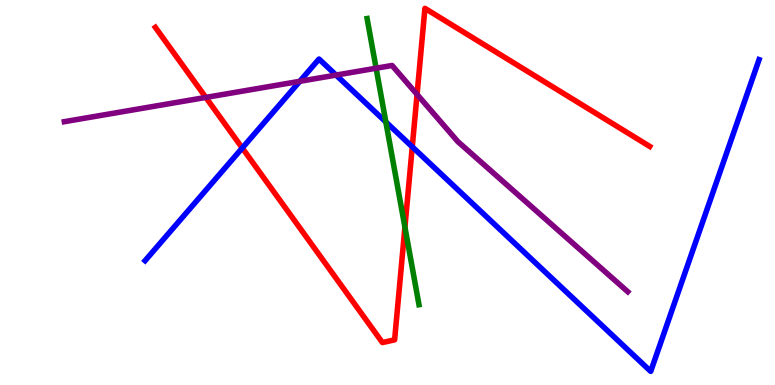[{'lines': ['blue', 'red'], 'intersections': [{'x': 3.13, 'y': 6.16}, {'x': 5.32, 'y': 6.19}]}, {'lines': ['green', 'red'], 'intersections': [{'x': 5.22, 'y': 4.1}]}, {'lines': ['purple', 'red'], 'intersections': [{'x': 2.66, 'y': 7.47}, {'x': 5.38, 'y': 7.55}]}, {'lines': ['blue', 'green'], 'intersections': [{'x': 4.98, 'y': 6.83}]}, {'lines': ['blue', 'purple'], 'intersections': [{'x': 3.87, 'y': 7.89}, {'x': 4.34, 'y': 8.05}]}, {'lines': ['green', 'purple'], 'intersections': [{'x': 4.85, 'y': 8.23}]}]